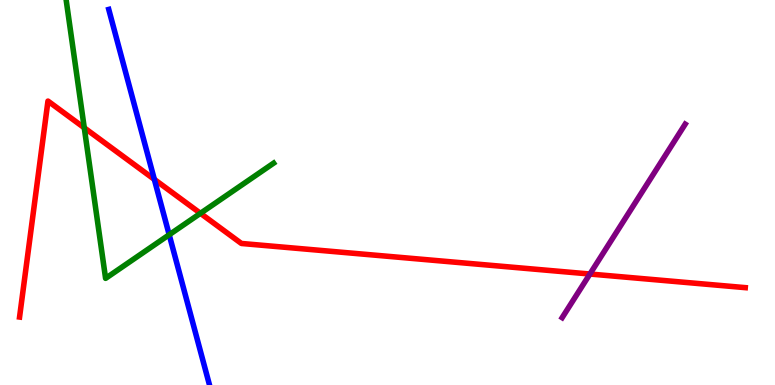[{'lines': ['blue', 'red'], 'intersections': [{'x': 1.99, 'y': 5.34}]}, {'lines': ['green', 'red'], 'intersections': [{'x': 1.09, 'y': 6.68}, {'x': 2.59, 'y': 4.46}]}, {'lines': ['purple', 'red'], 'intersections': [{'x': 7.61, 'y': 2.88}]}, {'lines': ['blue', 'green'], 'intersections': [{'x': 2.18, 'y': 3.9}]}, {'lines': ['blue', 'purple'], 'intersections': []}, {'lines': ['green', 'purple'], 'intersections': []}]